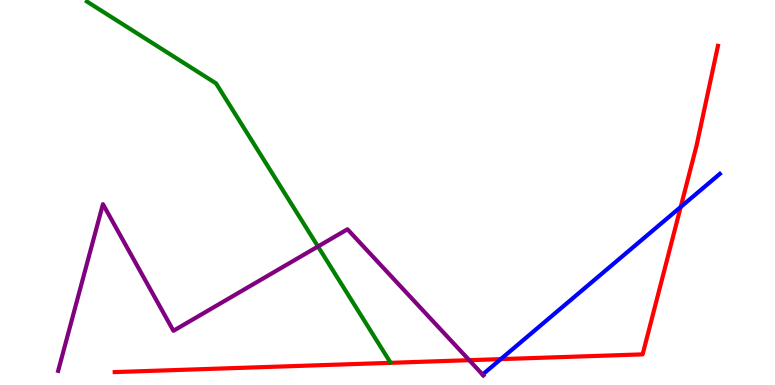[{'lines': ['blue', 'red'], 'intersections': [{'x': 6.46, 'y': 0.672}, {'x': 8.78, 'y': 4.62}]}, {'lines': ['green', 'red'], 'intersections': []}, {'lines': ['purple', 'red'], 'intersections': [{'x': 6.05, 'y': 0.645}]}, {'lines': ['blue', 'green'], 'intersections': []}, {'lines': ['blue', 'purple'], 'intersections': []}, {'lines': ['green', 'purple'], 'intersections': [{'x': 4.1, 'y': 3.6}]}]